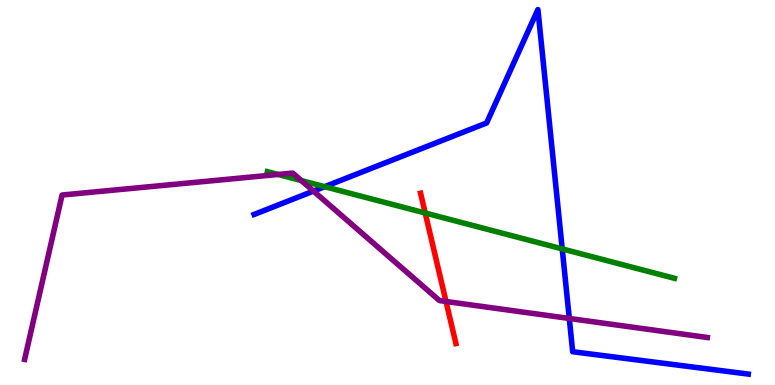[{'lines': ['blue', 'red'], 'intersections': []}, {'lines': ['green', 'red'], 'intersections': [{'x': 5.49, 'y': 4.47}]}, {'lines': ['purple', 'red'], 'intersections': [{'x': 5.76, 'y': 2.17}]}, {'lines': ['blue', 'green'], 'intersections': [{'x': 4.19, 'y': 5.15}, {'x': 7.25, 'y': 3.54}]}, {'lines': ['blue', 'purple'], 'intersections': [{'x': 4.04, 'y': 5.04}, {'x': 7.35, 'y': 1.73}]}, {'lines': ['green', 'purple'], 'intersections': [{'x': 3.59, 'y': 5.47}, {'x': 3.89, 'y': 5.31}]}]